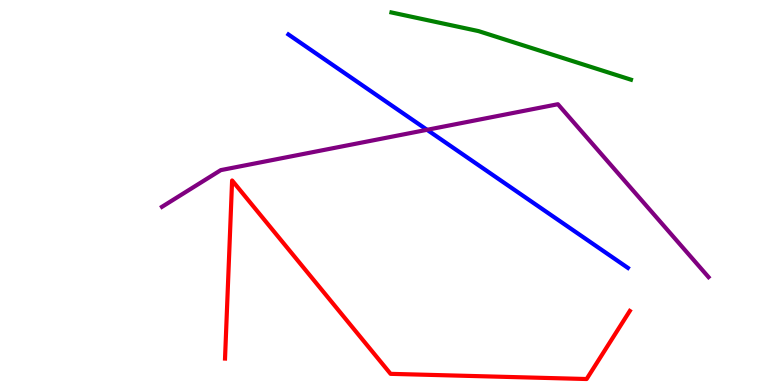[{'lines': ['blue', 'red'], 'intersections': []}, {'lines': ['green', 'red'], 'intersections': []}, {'lines': ['purple', 'red'], 'intersections': []}, {'lines': ['blue', 'green'], 'intersections': []}, {'lines': ['blue', 'purple'], 'intersections': [{'x': 5.51, 'y': 6.63}]}, {'lines': ['green', 'purple'], 'intersections': []}]